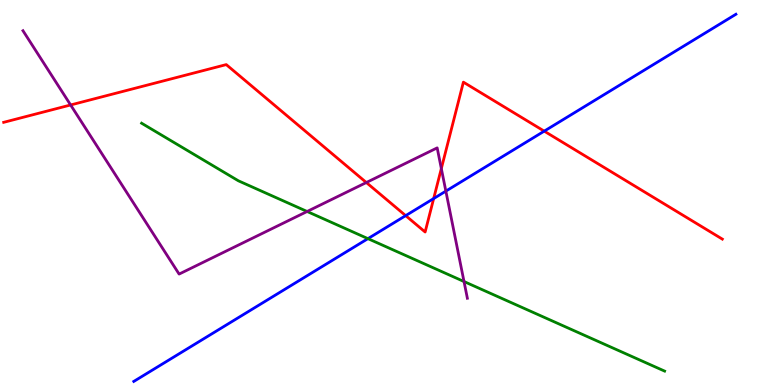[{'lines': ['blue', 'red'], 'intersections': [{'x': 5.23, 'y': 4.4}, {'x': 5.6, 'y': 4.84}, {'x': 7.02, 'y': 6.59}]}, {'lines': ['green', 'red'], 'intersections': []}, {'lines': ['purple', 'red'], 'intersections': [{'x': 0.911, 'y': 7.27}, {'x': 4.73, 'y': 5.26}, {'x': 5.69, 'y': 5.62}]}, {'lines': ['blue', 'green'], 'intersections': [{'x': 4.75, 'y': 3.8}]}, {'lines': ['blue', 'purple'], 'intersections': [{'x': 5.75, 'y': 5.04}]}, {'lines': ['green', 'purple'], 'intersections': [{'x': 3.96, 'y': 4.51}, {'x': 5.99, 'y': 2.69}]}]